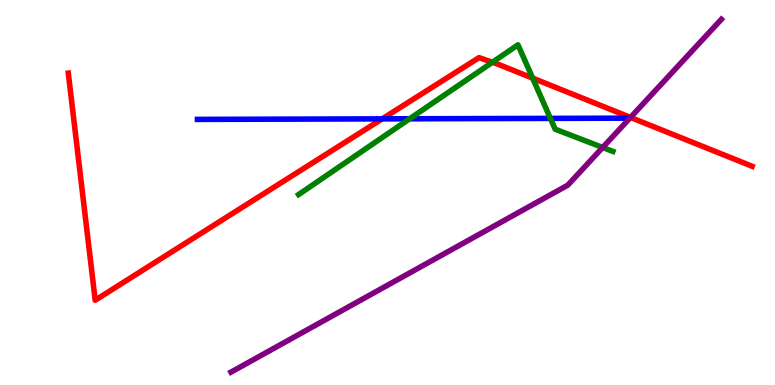[{'lines': ['blue', 'red'], 'intersections': [{'x': 4.93, 'y': 6.91}]}, {'lines': ['green', 'red'], 'intersections': [{'x': 6.35, 'y': 8.38}, {'x': 6.87, 'y': 7.97}]}, {'lines': ['purple', 'red'], 'intersections': [{'x': 8.14, 'y': 6.95}]}, {'lines': ['blue', 'green'], 'intersections': [{'x': 5.29, 'y': 6.91}, {'x': 7.1, 'y': 6.93}]}, {'lines': ['blue', 'purple'], 'intersections': []}, {'lines': ['green', 'purple'], 'intersections': [{'x': 7.78, 'y': 6.17}]}]